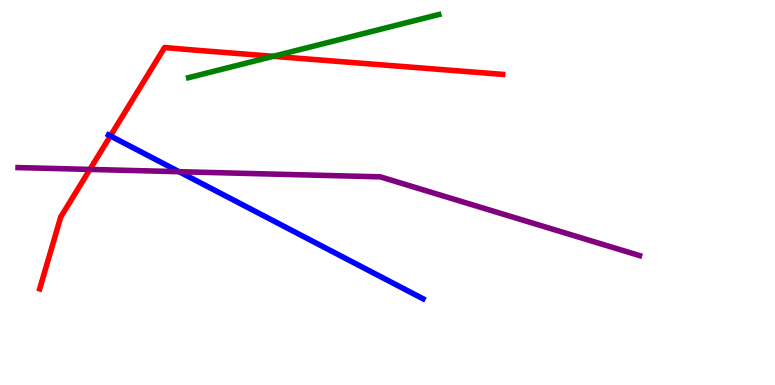[{'lines': ['blue', 'red'], 'intersections': [{'x': 1.42, 'y': 6.47}]}, {'lines': ['green', 'red'], 'intersections': [{'x': 3.53, 'y': 8.54}]}, {'lines': ['purple', 'red'], 'intersections': [{'x': 1.16, 'y': 5.6}]}, {'lines': ['blue', 'green'], 'intersections': []}, {'lines': ['blue', 'purple'], 'intersections': [{'x': 2.31, 'y': 5.54}]}, {'lines': ['green', 'purple'], 'intersections': []}]